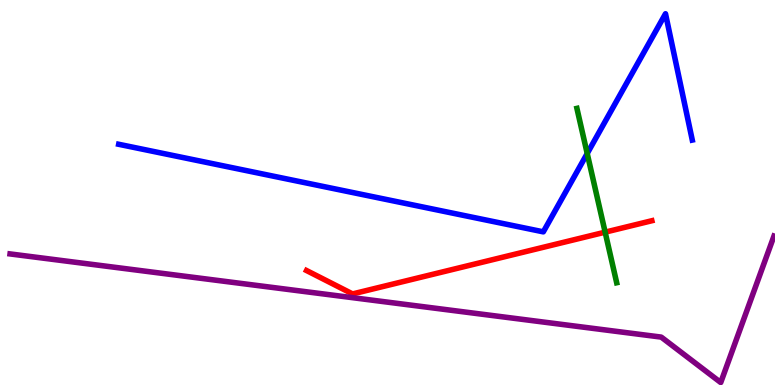[{'lines': ['blue', 'red'], 'intersections': []}, {'lines': ['green', 'red'], 'intersections': [{'x': 7.81, 'y': 3.97}]}, {'lines': ['purple', 'red'], 'intersections': []}, {'lines': ['blue', 'green'], 'intersections': [{'x': 7.58, 'y': 6.01}]}, {'lines': ['blue', 'purple'], 'intersections': []}, {'lines': ['green', 'purple'], 'intersections': []}]